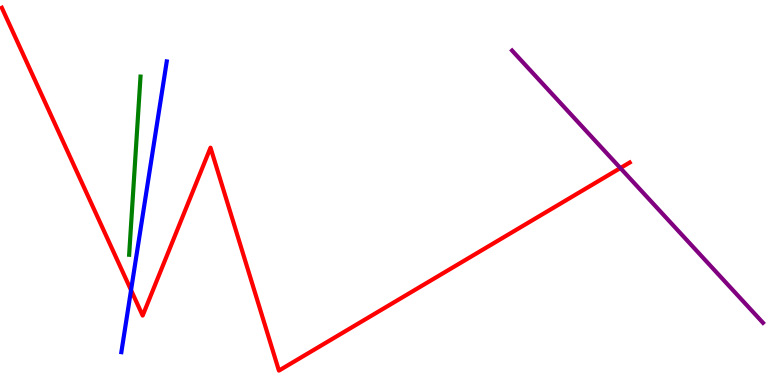[{'lines': ['blue', 'red'], 'intersections': [{'x': 1.69, 'y': 2.46}]}, {'lines': ['green', 'red'], 'intersections': []}, {'lines': ['purple', 'red'], 'intersections': [{'x': 8.0, 'y': 5.63}]}, {'lines': ['blue', 'green'], 'intersections': []}, {'lines': ['blue', 'purple'], 'intersections': []}, {'lines': ['green', 'purple'], 'intersections': []}]